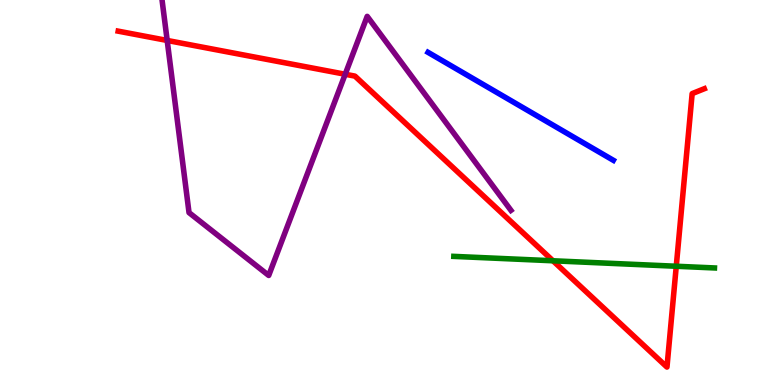[{'lines': ['blue', 'red'], 'intersections': []}, {'lines': ['green', 'red'], 'intersections': [{'x': 7.14, 'y': 3.23}, {'x': 8.73, 'y': 3.08}]}, {'lines': ['purple', 'red'], 'intersections': [{'x': 2.16, 'y': 8.95}, {'x': 4.45, 'y': 8.07}]}, {'lines': ['blue', 'green'], 'intersections': []}, {'lines': ['blue', 'purple'], 'intersections': []}, {'lines': ['green', 'purple'], 'intersections': []}]